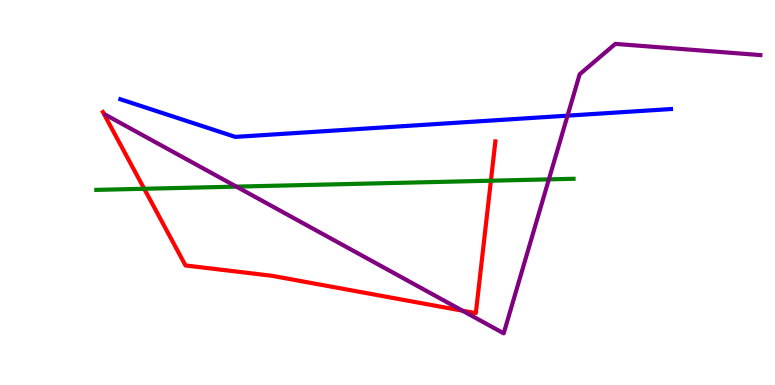[{'lines': ['blue', 'red'], 'intersections': []}, {'lines': ['green', 'red'], 'intersections': [{'x': 1.86, 'y': 5.1}, {'x': 6.33, 'y': 5.31}]}, {'lines': ['purple', 'red'], 'intersections': [{'x': 5.97, 'y': 1.93}]}, {'lines': ['blue', 'green'], 'intersections': []}, {'lines': ['blue', 'purple'], 'intersections': [{'x': 7.32, 'y': 7.0}]}, {'lines': ['green', 'purple'], 'intersections': [{'x': 3.05, 'y': 5.15}, {'x': 7.08, 'y': 5.34}]}]